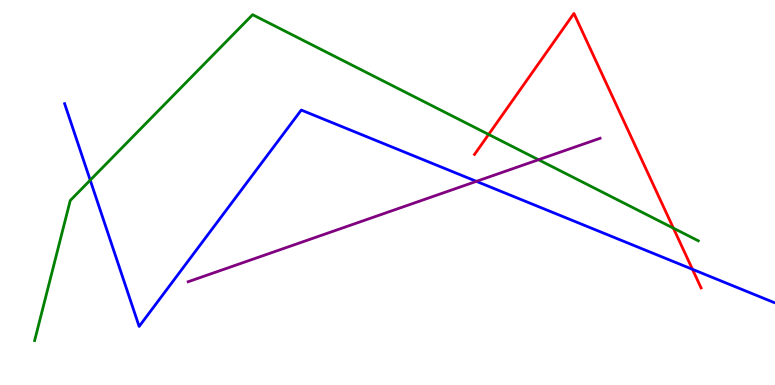[{'lines': ['blue', 'red'], 'intersections': [{'x': 8.93, 'y': 3.0}]}, {'lines': ['green', 'red'], 'intersections': [{'x': 6.3, 'y': 6.51}, {'x': 8.69, 'y': 4.07}]}, {'lines': ['purple', 'red'], 'intersections': []}, {'lines': ['blue', 'green'], 'intersections': [{'x': 1.16, 'y': 5.32}]}, {'lines': ['blue', 'purple'], 'intersections': [{'x': 6.15, 'y': 5.29}]}, {'lines': ['green', 'purple'], 'intersections': [{'x': 6.95, 'y': 5.85}]}]